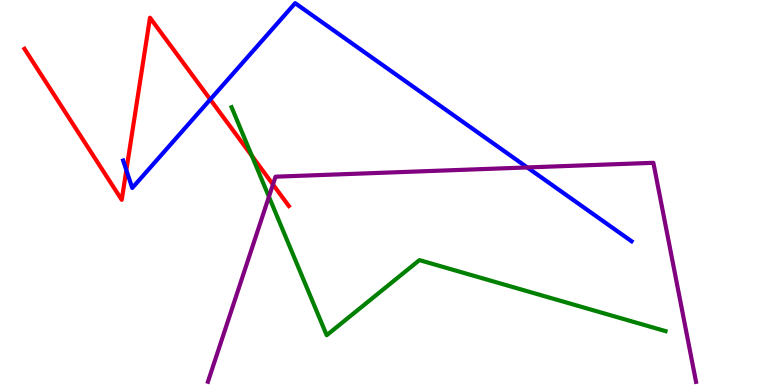[{'lines': ['blue', 'red'], 'intersections': [{'x': 1.63, 'y': 5.58}, {'x': 2.71, 'y': 7.42}]}, {'lines': ['green', 'red'], 'intersections': [{'x': 3.25, 'y': 5.95}]}, {'lines': ['purple', 'red'], 'intersections': [{'x': 3.52, 'y': 5.21}]}, {'lines': ['blue', 'green'], 'intersections': []}, {'lines': ['blue', 'purple'], 'intersections': [{'x': 6.8, 'y': 5.65}]}, {'lines': ['green', 'purple'], 'intersections': [{'x': 3.47, 'y': 4.89}]}]